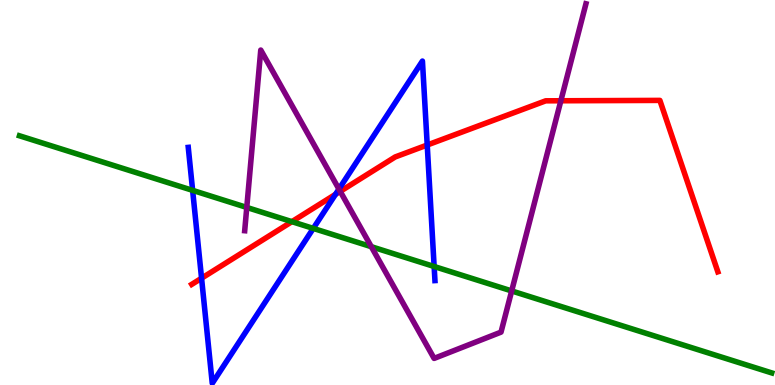[{'lines': ['blue', 'red'], 'intersections': [{'x': 2.6, 'y': 2.77}, {'x': 4.33, 'y': 4.95}, {'x': 5.51, 'y': 6.23}]}, {'lines': ['green', 'red'], 'intersections': [{'x': 3.77, 'y': 4.24}]}, {'lines': ['purple', 'red'], 'intersections': [{'x': 4.39, 'y': 5.03}, {'x': 7.24, 'y': 7.38}]}, {'lines': ['blue', 'green'], 'intersections': [{'x': 2.49, 'y': 5.06}, {'x': 4.04, 'y': 4.07}, {'x': 5.6, 'y': 3.08}]}, {'lines': ['blue', 'purple'], 'intersections': [{'x': 4.37, 'y': 5.09}]}, {'lines': ['green', 'purple'], 'intersections': [{'x': 3.18, 'y': 4.61}, {'x': 4.79, 'y': 3.59}, {'x': 6.6, 'y': 2.44}]}]